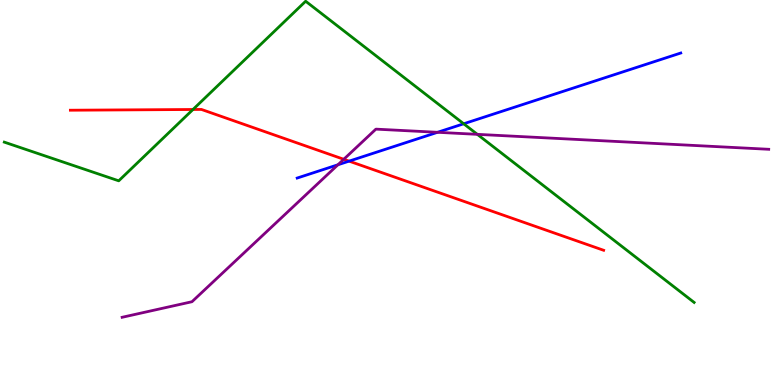[{'lines': ['blue', 'red'], 'intersections': [{'x': 4.5, 'y': 5.81}]}, {'lines': ['green', 'red'], 'intersections': [{'x': 2.49, 'y': 7.16}]}, {'lines': ['purple', 'red'], 'intersections': [{'x': 4.44, 'y': 5.86}]}, {'lines': ['blue', 'green'], 'intersections': [{'x': 5.98, 'y': 6.79}]}, {'lines': ['blue', 'purple'], 'intersections': [{'x': 4.36, 'y': 5.72}, {'x': 5.65, 'y': 6.56}]}, {'lines': ['green', 'purple'], 'intersections': [{'x': 6.16, 'y': 6.51}]}]